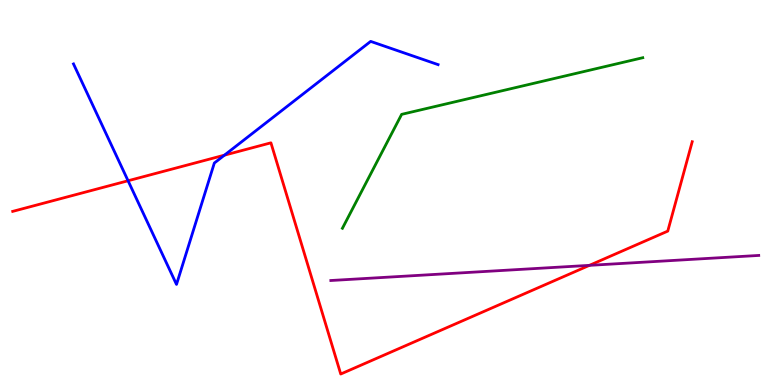[{'lines': ['blue', 'red'], 'intersections': [{'x': 1.65, 'y': 5.31}, {'x': 2.9, 'y': 5.97}]}, {'lines': ['green', 'red'], 'intersections': []}, {'lines': ['purple', 'red'], 'intersections': [{'x': 7.61, 'y': 3.11}]}, {'lines': ['blue', 'green'], 'intersections': []}, {'lines': ['blue', 'purple'], 'intersections': []}, {'lines': ['green', 'purple'], 'intersections': []}]